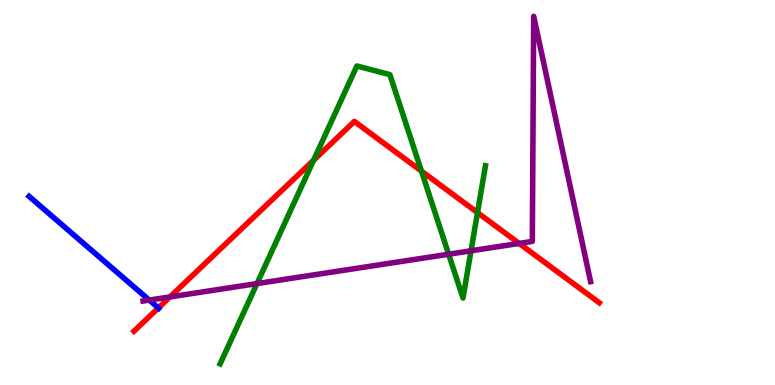[{'lines': ['blue', 'red'], 'intersections': [{'x': 2.04, 'y': 2.0}]}, {'lines': ['green', 'red'], 'intersections': [{'x': 4.05, 'y': 5.84}, {'x': 5.44, 'y': 5.56}, {'x': 6.16, 'y': 4.48}]}, {'lines': ['purple', 'red'], 'intersections': [{'x': 2.19, 'y': 2.29}, {'x': 6.7, 'y': 3.68}]}, {'lines': ['blue', 'green'], 'intersections': []}, {'lines': ['blue', 'purple'], 'intersections': [{'x': 1.93, 'y': 2.21}]}, {'lines': ['green', 'purple'], 'intersections': [{'x': 3.32, 'y': 2.63}, {'x': 5.79, 'y': 3.4}, {'x': 6.08, 'y': 3.49}]}]